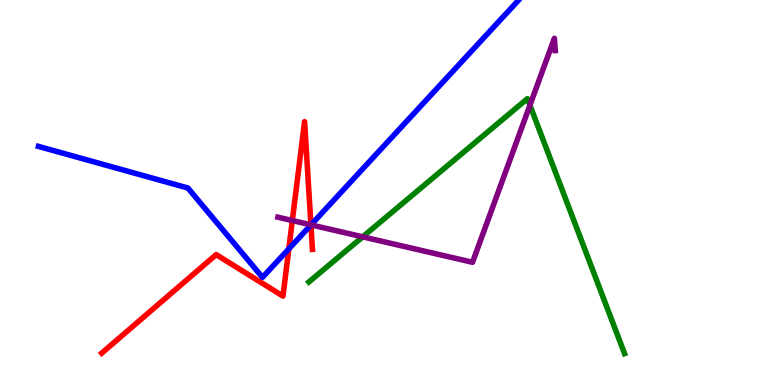[{'lines': ['blue', 'red'], 'intersections': [{'x': 3.73, 'y': 3.54}, {'x': 4.01, 'y': 4.16}]}, {'lines': ['green', 'red'], 'intersections': []}, {'lines': ['purple', 'red'], 'intersections': [{'x': 3.77, 'y': 4.27}, {'x': 4.01, 'y': 4.16}]}, {'lines': ['blue', 'green'], 'intersections': []}, {'lines': ['blue', 'purple'], 'intersections': [{'x': 4.01, 'y': 4.16}]}, {'lines': ['green', 'purple'], 'intersections': [{'x': 4.68, 'y': 3.85}, {'x': 6.84, 'y': 7.27}]}]